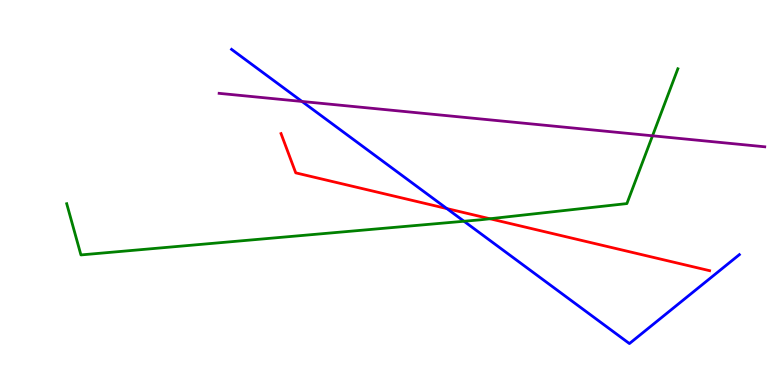[{'lines': ['blue', 'red'], 'intersections': [{'x': 5.77, 'y': 4.58}]}, {'lines': ['green', 'red'], 'intersections': [{'x': 6.32, 'y': 4.32}]}, {'lines': ['purple', 'red'], 'intersections': []}, {'lines': ['blue', 'green'], 'intersections': [{'x': 5.99, 'y': 4.25}]}, {'lines': ['blue', 'purple'], 'intersections': [{'x': 3.9, 'y': 7.36}]}, {'lines': ['green', 'purple'], 'intersections': [{'x': 8.42, 'y': 6.47}]}]